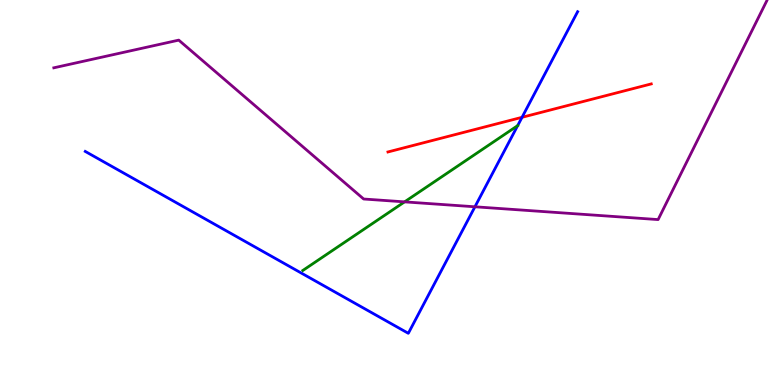[{'lines': ['blue', 'red'], 'intersections': [{'x': 6.74, 'y': 6.95}]}, {'lines': ['green', 'red'], 'intersections': []}, {'lines': ['purple', 'red'], 'intersections': []}, {'lines': ['blue', 'green'], 'intersections': [{'x': 6.68, 'y': 6.74}]}, {'lines': ['blue', 'purple'], 'intersections': [{'x': 6.13, 'y': 4.63}]}, {'lines': ['green', 'purple'], 'intersections': [{'x': 5.22, 'y': 4.76}]}]